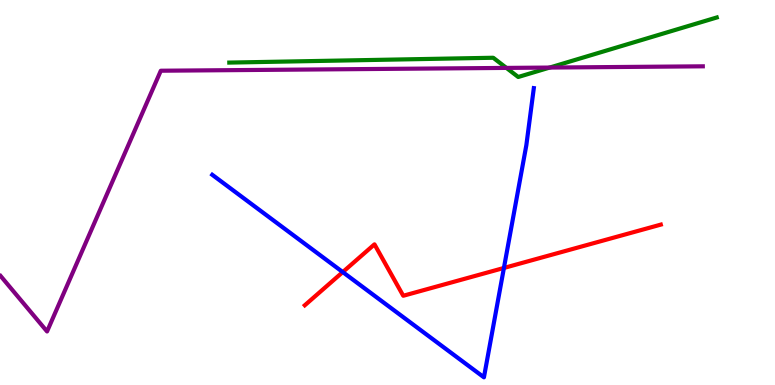[{'lines': ['blue', 'red'], 'intersections': [{'x': 4.42, 'y': 2.93}, {'x': 6.5, 'y': 3.04}]}, {'lines': ['green', 'red'], 'intersections': []}, {'lines': ['purple', 'red'], 'intersections': []}, {'lines': ['blue', 'green'], 'intersections': []}, {'lines': ['blue', 'purple'], 'intersections': []}, {'lines': ['green', 'purple'], 'intersections': [{'x': 6.53, 'y': 8.24}, {'x': 7.09, 'y': 8.25}]}]